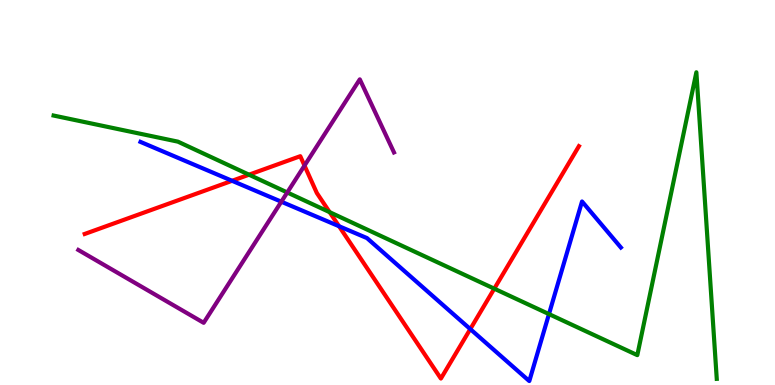[{'lines': ['blue', 'red'], 'intersections': [{'x': 2.99, 'y': 5.3}, {'x': 4.37, 'y': 4.12}, {'x': 6.07, 'y': 1.45}]}, {'lines': ['green', 'red'], 'intersections': [{'x': 3.21, 'y': 5.46}, {'x': 4.25, 'y': 4.49}, {'x': 6.38, 'y': 2.5}]}, {'lines': ['purple', 'red'], 'intersections': [{'x': 3.93, 'y': 5.7}]}, {'lines': ['blue', 'green'], 'intersections': [{'x': 7.08, 'y': 1.84}]}, {'lines': ['blue', 'purple'], 'intersections': [{'x': 3.63, 'y': 4.76}]}, {'lines': ['green', 'purple'], 'intersections': [{'x': 3.71, 'y': 5.0}]}]